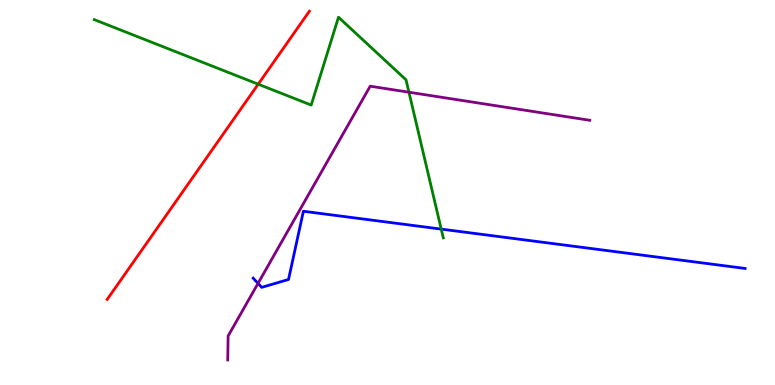[{'lines': ['blue', 'red'], 'intersections': []}, {'lines': ['green', 'red'], 'intersections': [{'x': 3.33, 'y': 7.81}]}, {'lines': ['purple', 'red'], 'intersections': []}, {'lines': ['blue', 'green'], 'intersections': [{'x': 5.69, 'y': 4.05}]}, {'lines': ['blue', 'purple'], 'intersections': [{'x': 3.33, 'y': 2.64}]}, {'lines': ['green', 'purple'], 'intersections': [{'x': 5.28, 'y': 7.6}]}]